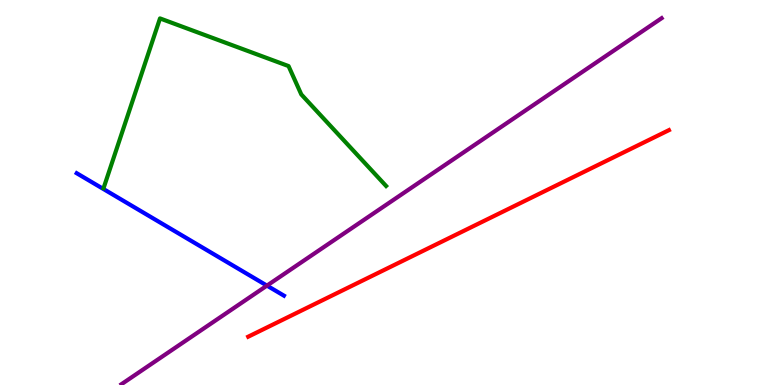[{'lines': ['blue', 'red'], 'intersections': []}, {'lines': ['green', 'red'], 'intersections': []}, {'lines': ['purple', 'red'], 'intersections': []}, {'lines': ['blue', 'green'], 'intersections': []}, {'lines': ['blue', 'purple'], 'intersections': [{'x': 3.44, 'y': 2.58}]}, {'lines': ['green', 'purple'], 'intersections': []}]